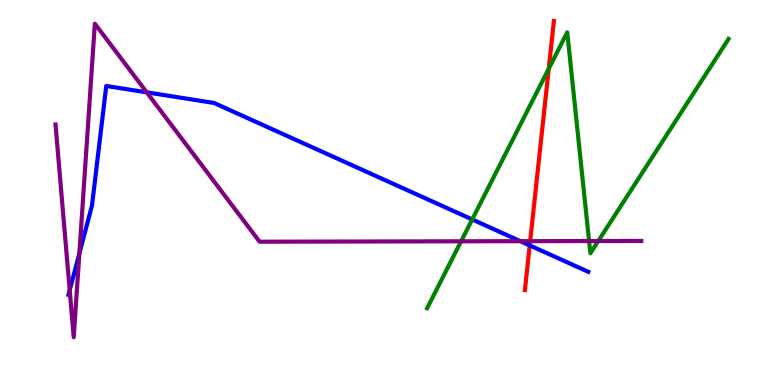[{'lines': ['blue', 'red'], 'intersections': [{'x': 6.83, 'y': 3.63}]}, {'lines': ['green', 'red'], 'intersections': [{'x': 7.08, 'y': 8.21}]}, {'lines': ['purple', 'red'], 'intersections': [{'x': 6.84, 'y': 3.74}]}, {'lines': ['blue', 'green'], 'intersections': [{'x': 6.09, 'y': 4.3}]}, {'lines': ['blue', 'purple'], 'intersections': [{'x': 0.899, 'y': 2.46}, {'x': 1.02, 'y': 3.42}, {'x': 1.89, 'y': 7.6}, {'x': 6.71, 'y': 3.74}]}, {'lines': ['green', 'purple'], 'intersections': [{'x': 5.95, 'y': 3.73}, {'x': 7.6, 'y': 3.74}, {'x': 7.72, 'y': 3.74}]}]